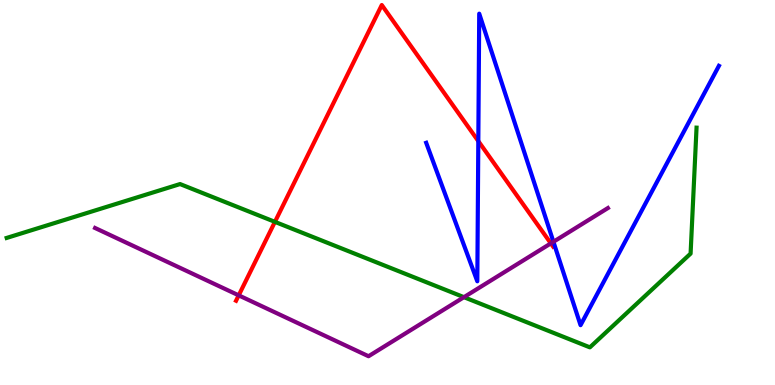[{'lines': ['blue', 'red'], 'intersections': [{'x': 6.17, 'y': 6.33}]}, {'lines': ['green', 'red'], 'intersections': [{'x': 3.55, 'y': 4.24}]}, {'lines': ['purple', 'red'], 'intersections': [{'x': 3.08, 'y': 2.33}, {'x': 7.11, 'y': 3.68}]}, {'lines': ['blue', 'green'], 'intersections': []}, {'lines': ['blue', 'purple'], 'intersections': [{'x': 7.14, 'y': 3.72}]}, {'lines': ['green', 'purple'], 'intersections': [{'x': 5.99, 'y': 2.28}]}]